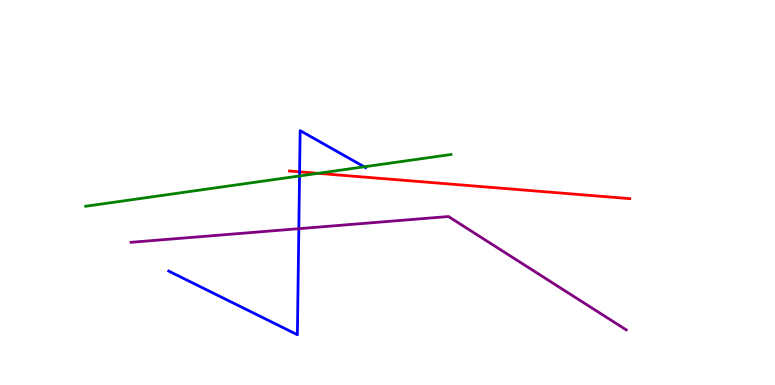[{'lines': ['blue', 'red'], 'intersections': [{'x': 3.87, 'y': 5.54}]}, {'lines': ['green', 'red'], 'intersections': [{'x': 4.1, 'y': 5.5}]}, {'lines': ['purple', 'red'], 'intersections': []}, {'lines': ['blue', 'green'], 'intersections': [{'x': 3.86, 'y': 5.43}, {'x': 4.7, 'y': 5.67}]}, {'lines': ['blue', 'purple'], 'intersections': [{'x': 3.86, 'y': 4.06}]}, {'lines': ['green', 'purple'], 'intersections': []}]